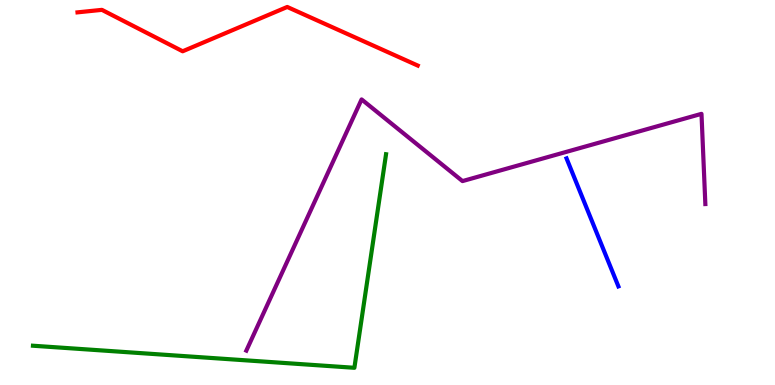[{'lines': ['blue', 'red'], 'intersections': []}, {'lines': ['green', 'red'], 'intersections': []}, {'lines': ['purple', 'red'], 'intersections': []}, {'lines': ['blue', 'green'], 'intersections': []}, {'lines': ['blue', 'purple'], 'intersections': []}, {'lines': ['green', 'purple'], 'intersections': []}]